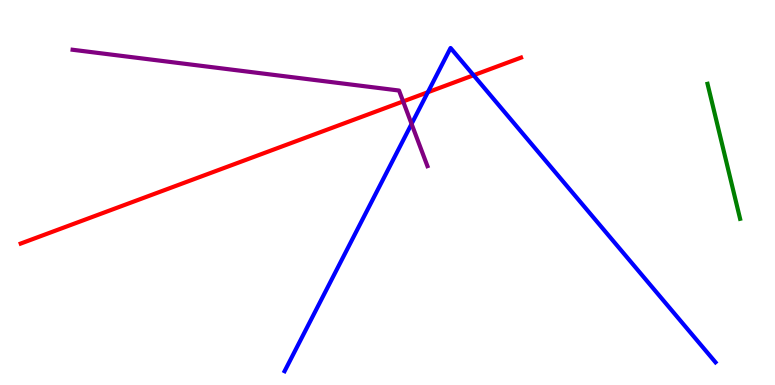[{'lines': ['blue', 'red'], 'intersections': [{'x': 5.52, 'y': 7.6}, {'x': 6.11, 'y': 8.05}]}, {'lines': ['green', 'red'], 'intersections': []}, {'lines': ['purple', 'red'], 'intersections': [{'x': 5.2, 'y': 7.37}]}, {'lines': ['blue', 'green'], 'intersections': []}, {'lines': ['blue', 'purple'], 'intersections': [{'x': 5.31, 'y': 6.78}]}, {'lines': ['green', 'purple'], 'intersections': []}]